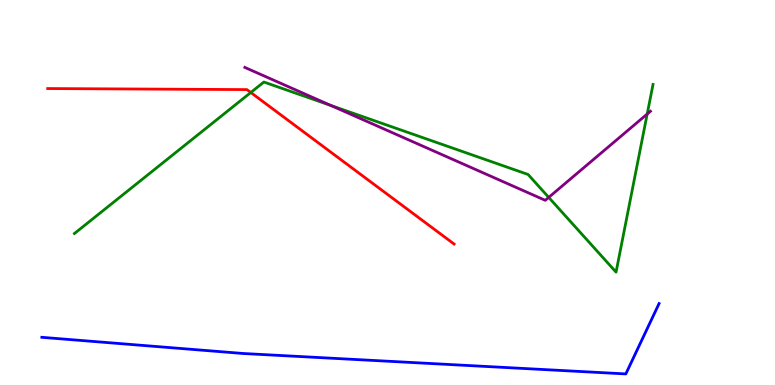[{'lines': ['blue', 'red'], 'intersections': []}, {'lines': ['green', 'red'], 'intersections': [{'x': 3.24, 'y': 7.6}]}, {'lines': ['purple', 'red'], 'intersections': []}, {'lines': ['blue', 'green'], 'intersections': []}, {'lines': ['blue', 'purple'], 'intersections': []}, {'lines': ['green', 'purple'], 'intersections': [{'x': 4.27, 'y': 7.26}, {'x': 7.08, 'y': 4.87}, {'x': 8.35, 'y': 7.04}]}]